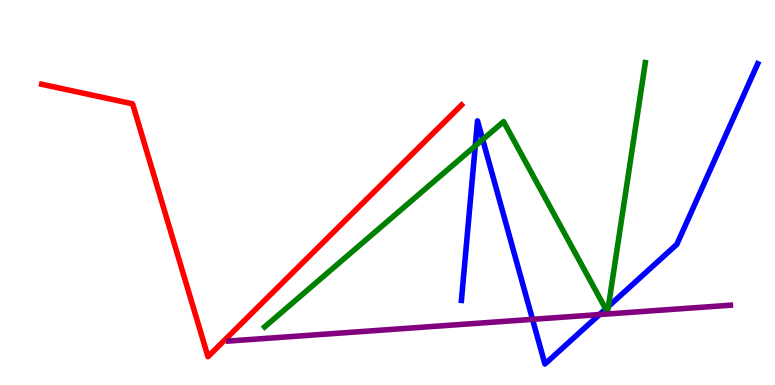[{'lines': ['blue', 'red'], 'intersections': []}, {'lines': ['green', 'red'], 'intersections': []}, {'lines': ['purple', 'red'], 'intersections': []}, {'lines': ['blue', 'green'], 'intersections': [{'x': 6.13, 'y': 6.21}, {'x': 6.23, 'y': 6.37}, {'x': 7.82, 'y': 1.98}, {'x': 7.85, 'y': 2.04}]}, {'lines': ['blue', 'purple'], 'intersections': [{'x': 6.87, 'y': 1.71}, {'x': 7.73, 'y': 1.83}]}, {'lines': ['green', 'purple'], 'intersections': []}]